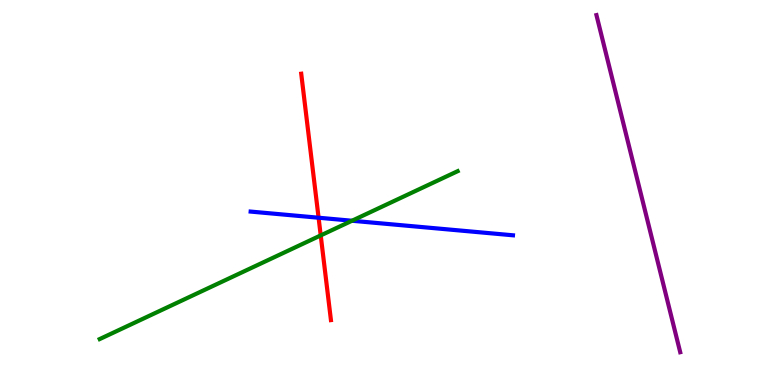[{'lines': ['blue', 'red'], 'intersections': [{'x': 4.11, 'y': 4.34}]}, {'lines': ['green', 'red'], 'intersections': [{'x': 4.14, 'y': 3.89}]}, {'lines': ['purple', 'red'], 'intersections': []}, {'lines': ['blue', 'green'], 'intersections': [{'x': 4.54, 'y': 4.27}]}, {'lines': ['blue', 'purple'], 'intersections': []}, {'lines': ['green', 'purple'], 'intersections': []}]